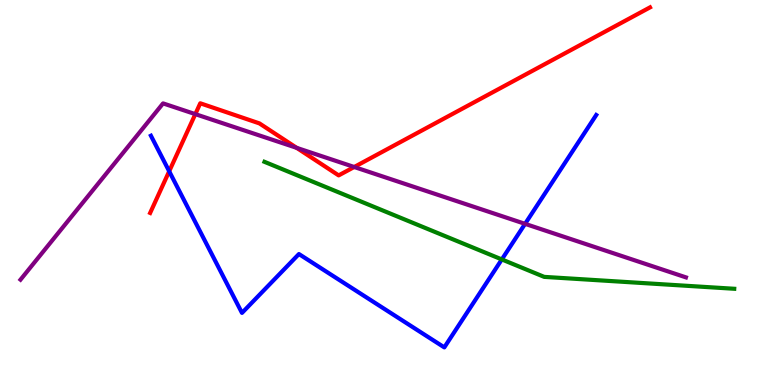[{'lines': ['blue', 'red'], 'intersections': [{'x': 2.18, 'y': 5.55}]}, {'lines': ['green', 'red'], 'intersections': []}, {'lines': ['purple', 'red'], 'intersections': [{'x': 2.52, 'y': 7.04}, {'x': 3.83, 'y': 6.16}, {'x': 4.57, 'y': 5.66}]}, {'lines': ['blue', 'green'], 'intersections': [{'x': 6.48, 'y': 3.26}]}, {'lines': ['blue', 'purple'], 'intersections': [{'x': 6.78, 'y': 4.19}]}, {'lines': ['green', 'purple'], 'intersections': []}]